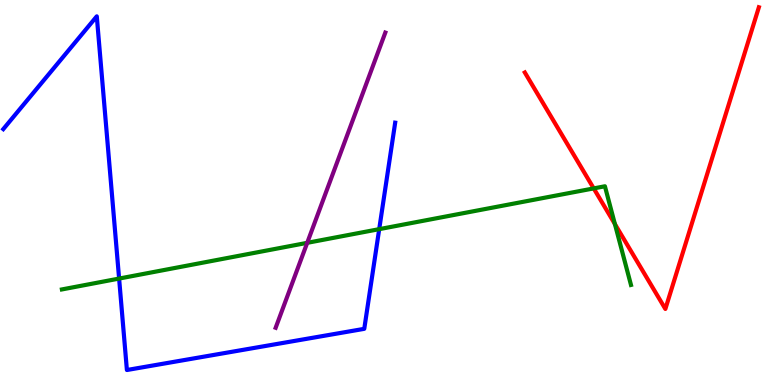[{'lines': ['blue', 'red'], 'intersections': []}, {'lines': ['green', 'red'], 'intersections': [{'x': 7.66, 'y': 5.11}, {'x': 7.93, 'y': 4.18}]}, {'lines': ['purple', 'red'], 'intersections': []}, {'lines': ['blue', 'green'], 'intersections': [{'x': 1.54, 'y': 2.76}, {'x': 4.89, 'y': 4.05}]}, {'lines': ['blue', 'purple'], 'intersections': []}, {'lines': ['green', 'purple'], 'intersections': [{'x': 3.96, 'y': 3.69}]}]